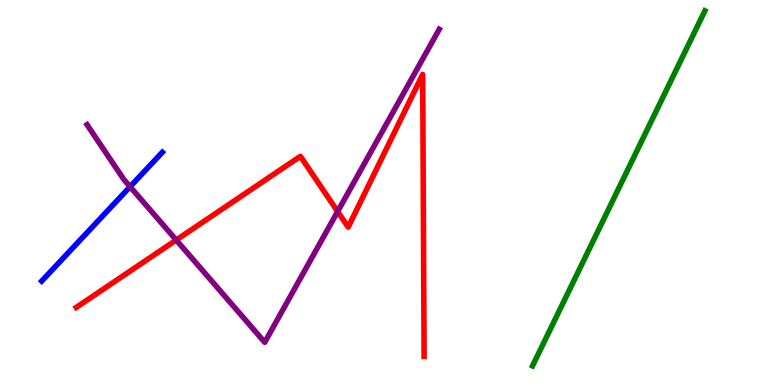[{'lines': ['blue', 'red'], 'intersections': []}, {'lines': ['green', 'red'], 'intersections': []}, {'lines': ['purple', 'red'], 'intersections': [{'x': 2.27, 'y': 3.77}, {'x': 4.36, 'y': 4.51}]}, {'lines': ['blue', 'green'], 'intersections': []}, {'lines': ['blue', 'purple'], 'intersections': [{'x': 1.68, 'y': 5.15}]}, {'lines': ['green', 'purple'], 'intersections': []}]